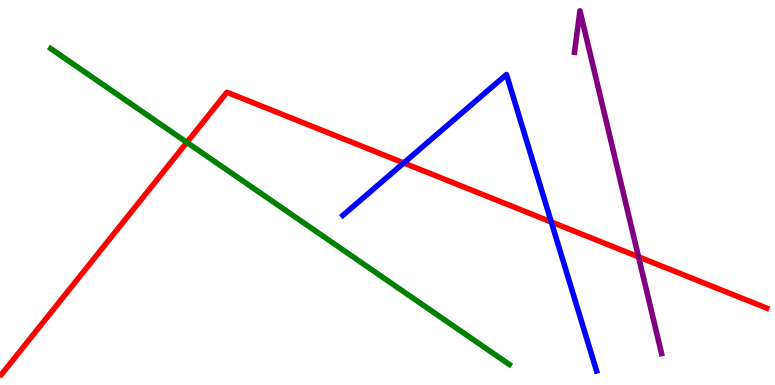[{'lines': ['blue', 'red'], 'intersections': [{'x': 5.21, 'y': 5.77}, {'x': 7.11, 'y': 4.23}]}, {'lines': ['green', 'red'], 'intersections': [{'x': 2.41, 'y': 6.3}]}, {'lines': ['purple', 'red'], 'intersections': [{'x': 8.24, 'y': 3.33}]}, {'lines': ['blue', 'green'], 'intersections': []}, {'lines': ['blue', 'purple'], 'intersections': []}, {'lines': ['green', 'purple'], 'intersections': []}]